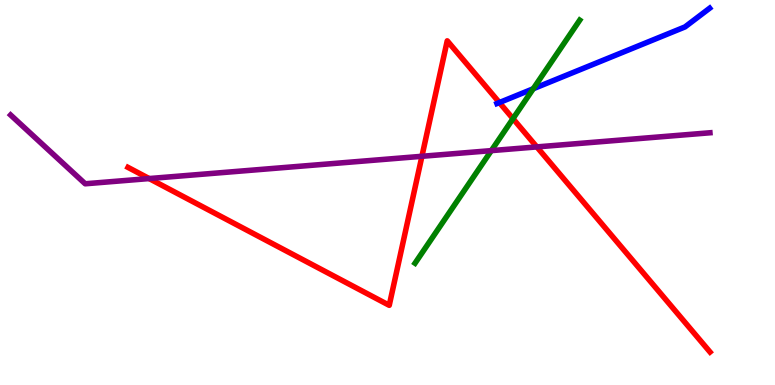[{'lines': ['blue', 'red'], 'intersections': [{'x': 6.44, 'y': 7.34}]}, {'lines': ['green', 'red'], 'intersections': [{'x': 6.62, 'y': 6.92}]}, {'lines': ['purple', 'red'], 'intersections': [{'x': 1.92, 'y': 5.36}, {'x': 5.44, 'y': 5.94}, {'x': 6.93, 'y': 6.18}]}, {'lines': ['blue', 'green'], 'intersections': [{'x': 6.88, 'y': 7.69}]}, {'lines': ['blue', 'purple'], 'intersections': []}, {'lines': ['green', 'purple'], 'intersections': [{'x': 6.34, 'y': 6.09}]}]